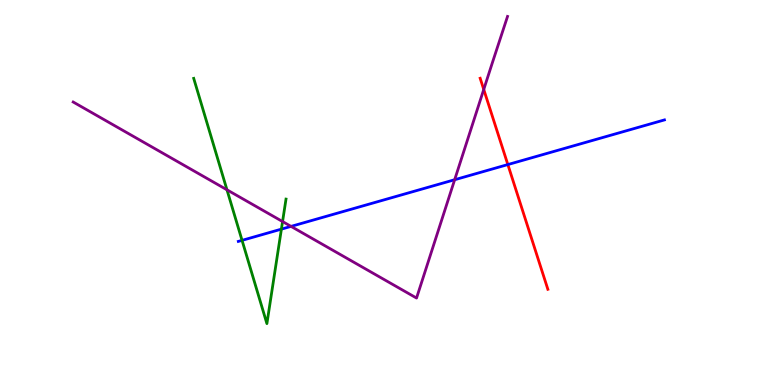[{'lines': ['blue', 'red'], 'intersections': [{'x': 6.55, 'y': 5.73}]}, {'lines': ['green', 'red'], 'intersections': []}, {'lines': ['purple', 'red'], 'intersections': [{'x': 6.24, 'y': 7.68}]}, {'lines': ['blue', 'green'], 'intersections': [{'x': 3.12, 'y': 3.76}, {'x': 3.63, 'y': 4.05}]}, {'lines': ['blue', 'purple'], 'intersections': [{'x': 3.76, 'y': 4.12}, {'x': 5.87, 'y': 5.33}]}, {'lines': ['green', 'purple'], 'intersections': [{'x': 2.93, 'y': 5.07}, {'x': 3.65, 'y': 4.25}]}]